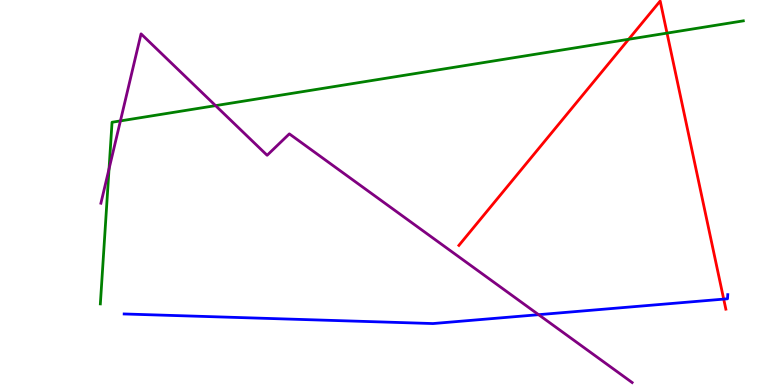[{'lines': ['blue', 'red'], 'intersections': [{'x': 9.34, 'y': 2.23}]}, {'lines': ['green', 'red'], 'intersections': [{'x': 8.11, 'y': 8.98}, {'x': 8.61, 'y': 9.14}]}, {'lines': ['purple', 'red'], 'intersections': []}, {'lines': ['blue', 'green'], 'intersections': []}, {'lines': ['blue', 'purple'], 'intersections': [{'x': 6.95, 'y': 1.83}]}, {'lines': ['green', 'purple'], 'intersections': [{'x': 1.41, 'y': 5.61}, {'x': 1.55, 'y': 6.86}, {'x': 2.78, 'y': 7.26}]}]